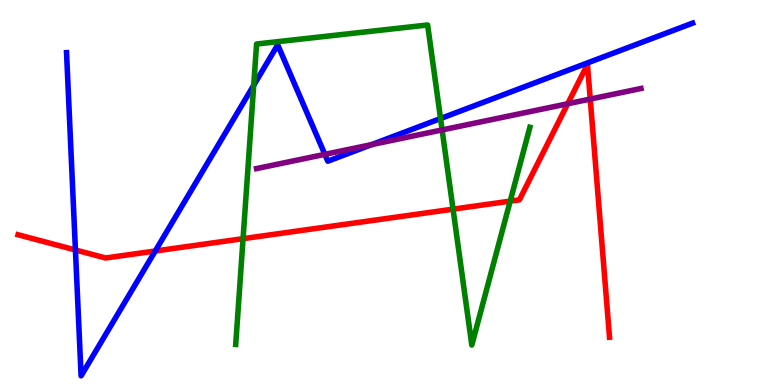[{'lines': ['blue', 'red'], 'intersections': [{'x': 0.973, 'y': 3.51}, {'x': 2.0, 'y': 3.48}]}, {'lines': ['green', 'red'], 'intersections': [{'x': 3.14, 'y': 3.8}, {'x': 5.85, 'y': 4.57}, {'x': 6.58, 'y': 4.78}]}, {'lines': ['purple', 'red'], 'intersections': [{'x': 7.33, 'y': 7.3}, {'x': 7.62, 'y': 7.43}]}, {'lines': ['blue', 'green'], 'intersections': [{'x': 3.27, 'y': 7.78}, {'x': 5.68, 'y': 6.92}]}, {'lines': ['blue', 'purple'], 'intersections': [{'x': 4.19, 'y': 5.99}, {'x': 4.8, 'y': 6.24}]}, {'lines': ['green', 'purple'], 'intersections': [{'x': 5.7, 'y': 6.63}]}]